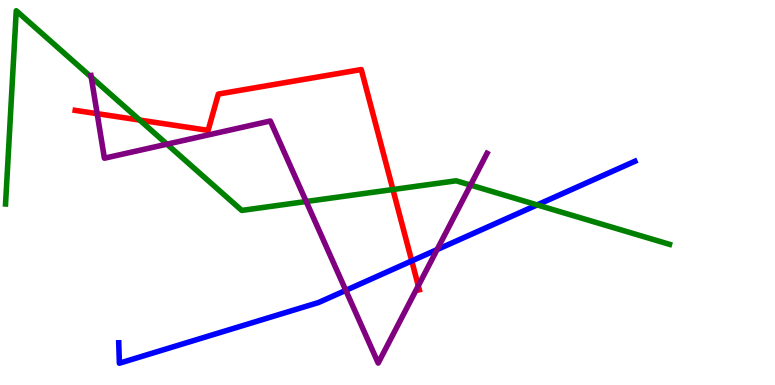[{'lines': ['blue', 'red'], 'intersections': [{'x': 5.31, 'y': 3.22}]}, {'lines': ['green', 'red'], 'intersections': [{'x': 1.8, 'y': 6.88}, {'x': 5.07, 'y': 5.08}]}, {'lines': ['purple', 'red'], 'intersections': [{'x': 1.25, 'y': 7.05}, {'x': 5.4, 'y': 2.58}]}, {'lines': ['blue', 'green'], 'intersections': [{'x': 6.93, 'y': 4.68}]}, {'lines': ['blue', 'purple'], 'intersections': [{'x': 4.46, 'y': 2.46}, {'x': 5.64, 'y': 3.52}]}, {'lines': ['green', 'purple'], 'intersections': [{'x': 1.18, 'y': 8.0}, {'x': 2.15, 'y': 6.26}, {'x': 3.95, 'y': 4.77}, {'x': 6.07, 'y': 5.19}]}]